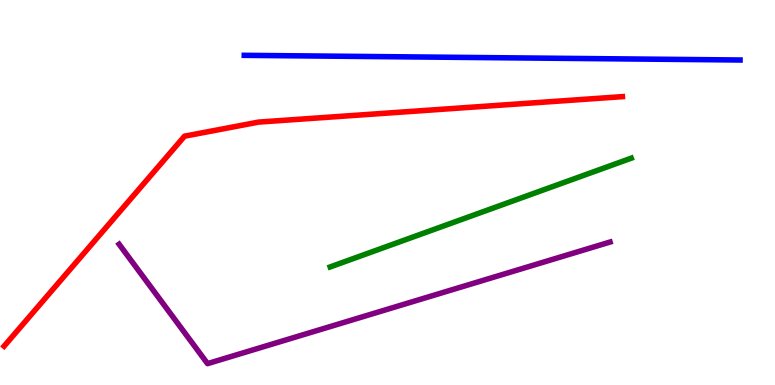[{'lines': ['blue', 'red'], 'intersections': []}, {'lines': ['green', 'red'], 'intersections': []}, {'lines': ['purple', 'red'], 'intersections': []}, {'lines': ['blue', 'green'], 'intersections': []}, {'lines': ['blue', 'purple'], 'intersections': []}, {'lines': ['green', 'purple'], 'intersections': []}]